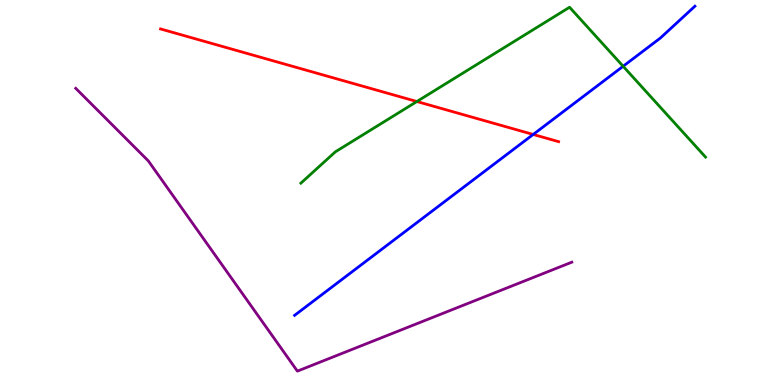[{'lines': ['blue', 'red'], 'intersections': [{'x': 6.88, 'y': 6.51}]}, {'lines': ['green', 'red'], 'intersections': [{'x': 5.38, 'y': 7.36}]}, {'lines': ['purple', 'red'], 'intersections': []}, {'lines': ['blue', 'green'], 'intersections': [{'x': 8.04, 'y': 8.28}]}, {'lines': ['blue', 'purple'], 'intersections': []}, {'lines': ['green', 'purple'], 'intersections': []}]